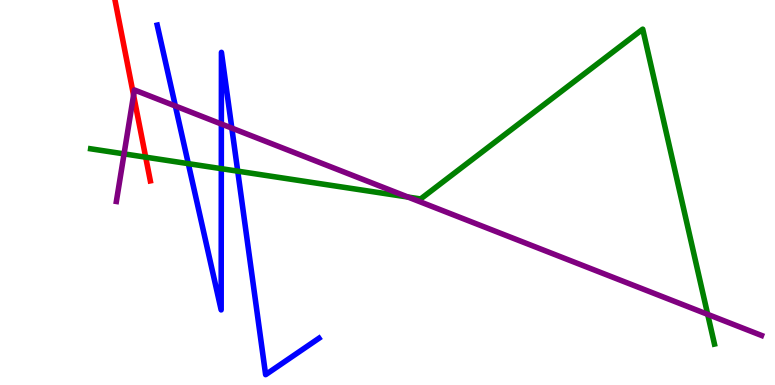[{'lines': ['blue', 'red'], 'intersections': []}, {'lines': ['green', 'red'], 'intersections': [{'x': 1.88, 'y': 5.92}]}, {'lines': ['purple', 'red'], 'intersections': [{'x': 1.72, 'y': 7.53}]}, {'lines': ['blue', 'green'], 'intersections': [{'x': 2.43, 'y': 5.75}, {'x': 2.86, 'y': 5.62}, {'x': 3.07, 'y': 5.55}]}, {'lines': ['blue', 'purple'], 'intersections': [{'x': 2.26, 'y': 7.25}, {'x': 2.86, 'y': 6.78}, {'x': 2.99, 'y': 6.67}]}, {'lines': ['green', 'purple'], 'intersections': [{'x': 1.6, 'y': 6.0}, {'x': 5.26, 'y': 4.88}, {'x': 9.13, 'y': 1.83}]}]